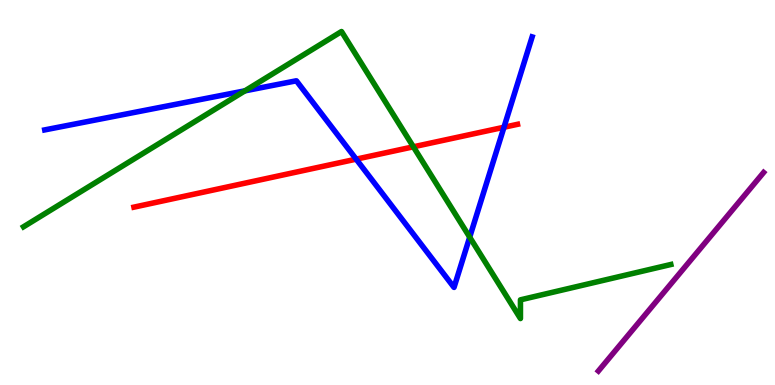[{'lines': ['blue', 'red'], 'intersections': [{'x': 4.6, 'y': 5.87}, {'x': 6.5, 'y': 6.69}]}, {'lines': ['green', 'red'], 'intersections': [{'x': 5.33, 'y': 6.19}]}, {'lines': ['purple', 'red'], 'intersections': []}, {'lines': ['blue', 'green'], 'intersections': [{'x': 3.16, 'y': 7.64}, {'x': 6.06, 'y': 3.84}]}, {'lines': ['blue', 'purple'], 'intersections': []}, {'lines': ['green', 'purple'], 'intersections': []}]